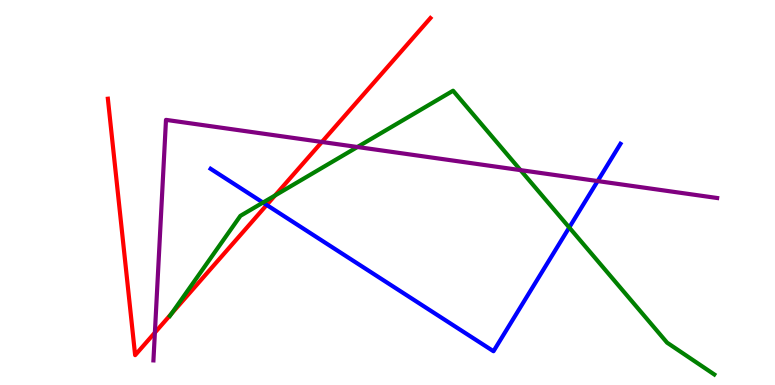[{'lines': ['blue', 'red'], 'intersections': [{'x': 3.44, 'y': 4.68}]}, {'lines': ['green', 'red'], 'intersections': [{'x': 2.21, 'y': 1.85}, {'x': 3.55, 'y': 4.92}]}, {'lines': ['purple', 'red'], 'intersections': [{'x': 2.0, 'y': 1.36}, {'x': 4.15, 'y': 6.31}]}, {'lines': ['blue', 'green'], 'intersections': [{'x': 3.39, 'y': 4.74}, {'x': 7.35, 'y': 4.09}]}, {'lines': ['blue', 'purple'], 'intersections': [{'x': 7.71, 'y': 5.3}]}, {'lines': ['green', 'purple'], 'intersections': [{'x': 4.61, 'y': 6.18}, {'x': 6.72, 'y': 5.58}]}]